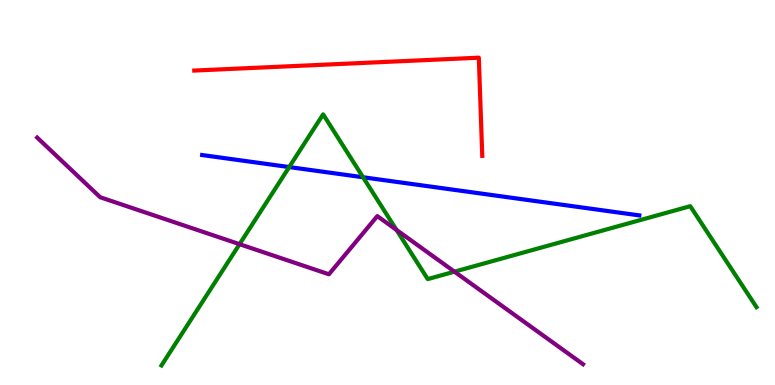[{'lines': ['blue', 'red'], 'intersections': []}, {'lines': ['green', 'red'], 'intersections': []}, {'lines': ['purple', 'red'], 'intersections': []}, {'lines': ['blue', 'green'], 'intersections': [{'x': 3.73, 'y': 5.66}, {'x': 4.68, 'y': 5.4}]}, {'lines': ['blue', 'purple'], 'intersections': []}, {'lines': ['green', 'purple'], 'intersections': [{'x': 3.09, 'y': 3.66}, {'x': 5.12, 'y': 4.03}, {'x': 5.86, 'y': 2.94}]}]